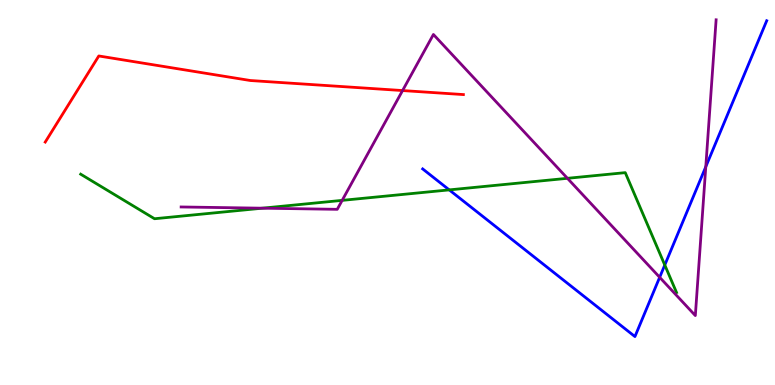[{'lines': ['blue', 'red'], 'intersections': []}, {'lines': ['green', 'red'], 'intersections': []}, {'lines': ['purple', 'red'], 'intersections': [{'x': 5.19, 'y': 7.65}]}, {'lines': ['blue', 'green'], 'intersections': [{'x': 5.8, 'y': 5.07}, {'x': 8.58, 'y': 3.12}]}, {'lines': ['blue', 'purple'], 'intersections': [{'x': 8.51, 'y': 2.8}, {'x': 9.11, 'y': 5.67}]}, {'lines': ['green', 'purple'], 'intersections': [{'x': 3.38, 'y': 4.59}, {'x': 4.42, 'y': 4.8}, {'x': 7.32, 'y': 5.37}]}]